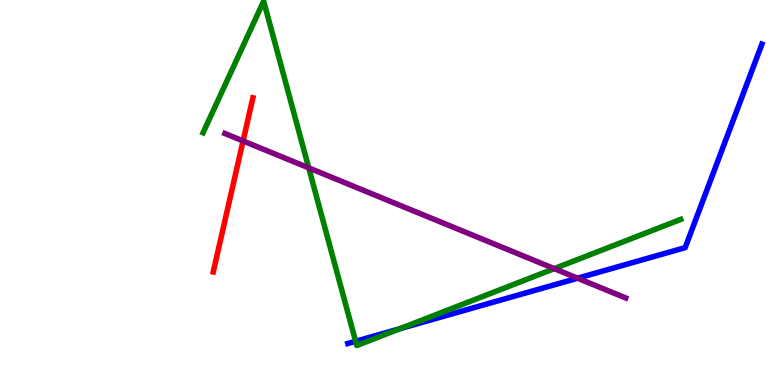[{'lines': ['blue', 'red'], 'intersections': []}, {'lines': ['green', 'red'], 'intersections': []}, {'lines': ['purple', 'red'], 'intersections': [{'x': 3.14, 'y': 6.34}]}, {'lines': ['blue', 'green'], 'intersections': [{'x': 4.59, 'y': 1.14}, {'x': 5.16, 'y': 1.46}]}, {'lines': ['blue', 'purple'], 'intersections': [{'x': 7.45, 'y': 2.77}]}, {'lines': ['green', 'purple'], 'intersections': [{'x': 3.98, 'y': 5.64}, {'x': 7.15, 'y': 3.02}]}]